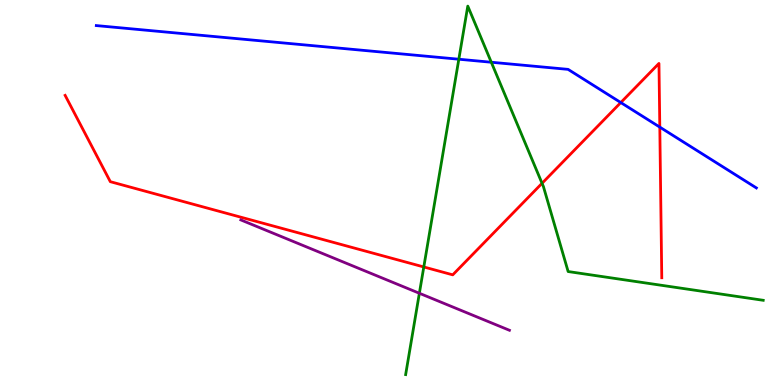[{'lines': ['blue', 'red'], 'intersections': [{'x': 8.01, 'y': 7.34}, {'x': 8.51, 'y': 6.7}]}, {'lines': ['green', 'red'], 'intersections': [{'x': 5.47, 'y': 3.07}, {'x': 6.99, 'y': 5.24}]}, {'lines': ['purple', 'red'], 'intersections': []}, {'lines': ['blue', 'green'], 'intersections': [{'x': 5.92, 'y': 8.46}, {'x': 6.34, 'y': 8.38}]}, {'lines': ['blue', 'purple'], 'intersections': []}, {'lines': ['green', 'purple'], 'intersections': [{'x': 5.41, 'y': 2.38}]}]